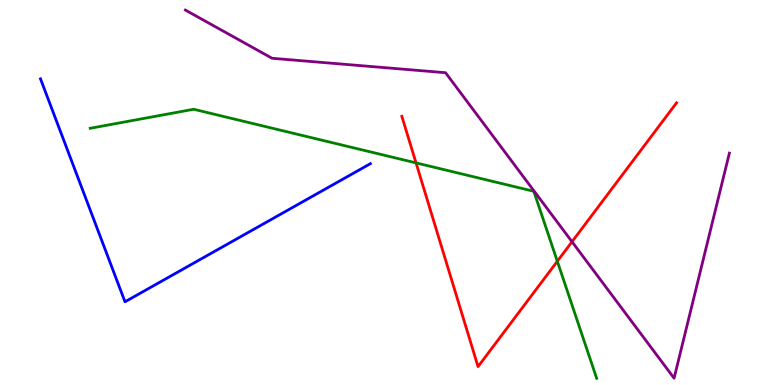[{'lines': ['blue', 'red'], 'intersections': []}, {'lines': ['green', 'red'], 'intersections': [{'x': 5.37, 'y': 5.77}, {'x': 7.19, 'y': 3.21}]}, {'lines': ['purple', 'red'], 'intersections': [{'x': 7.38, 'y': 3.72}]}, {'lines': ['blue', 'green'], 'intersections': []}, {'lines': ['blue', 'purple'], 'intersections': []}, {'lines': ['green', 'purple'], 'intersections': []}]